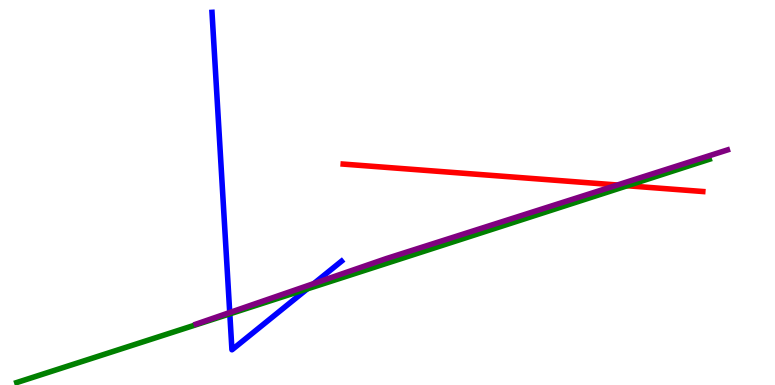[{'lines': ['blue', 'red'], 'intersections': []}, {'lines': ['green', 'red'], 'intersections': [{'x': 8.09, 'y': 5.18}]}, {'lines': ['purple', 'red'], 'intersections': [{'x': 7.97, 'y': 5.19}]}, {'lines': ['blue', 'green'], 'intersections': [{'x': 2.97, 'y': 1.85}, {'x': 3.96, 'y': 2.5}]}, {'lines': ['blue', 'purple'], 'intersections': [{'x': 2.96, 'y': 1.88}, {'x': 4.05, 'y': 2.64}]}, {'lines': ['green', 'purple'], 'intersections': []}]